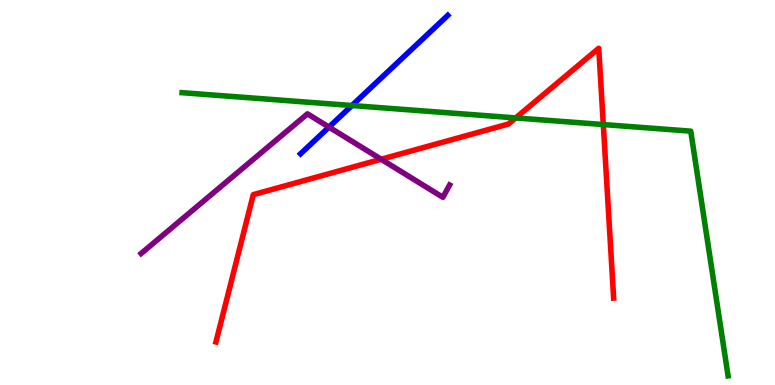[{'lines': ['blue', 'red'], 'intersections': []}, {'lines': ['green', 'red'], 'intersections': [{'x': 6.65, 'y': 6.94}, {'x': 7.78, 'y': 6.76}]}, {'lines': ['purple', 'red'], 'intersections': [{'x': 4.92, 'y': 5.86}]}, {'lines': ['blue', 'green'], 'intersections': [{'x': 4.54, 'y': 7.26}]}, {'lines': ['blue', 'purple'], 'intersections': [{'x': 4.24, 'y': 6.7}]}, {'lines': ['green', 'purple'], 'intersections': []}]